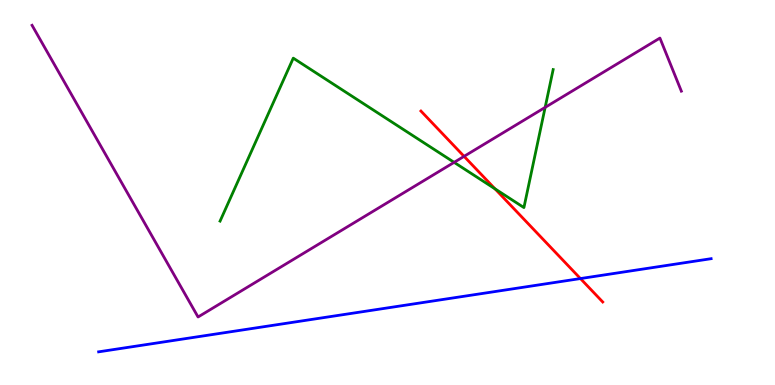[{'lines': ['blue', 'red'], 'intersections': [{'x': 7.49, 'y': 2.76}]}, {'lines': ['green', 'red'], 'intersections': [{'x': 6.39, 'y': 5.1}]}, {'lines': ['purple', 'red'], 'intersections': [{'x': 5.99, 'y': 5.94}]}, {'lines': ['blue', 'green'], 'intersections': []}, {'lines': ['blue', 'purple'], 'intersections': []}, {'lines': ['green', 'purple'], 'intersections': [{'x': 5.86, 'y': 5.78}, {'x': 7.03, 'y': 7.21}]}]